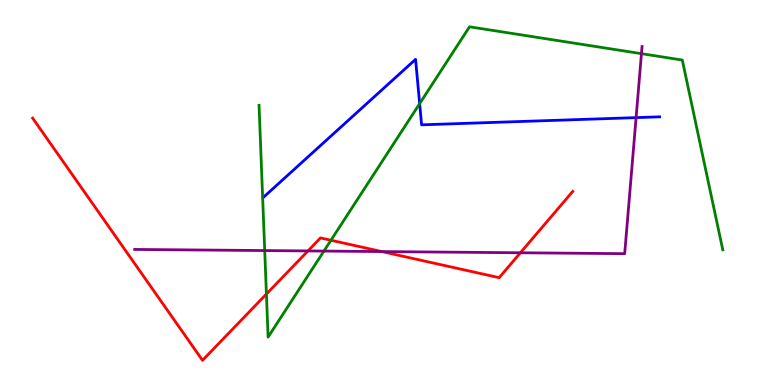[{'lines': ['blue', 'red'], 'intersections': []}, {'lines': ['green', 'red'], 'intersections': [{'x': 3.44, 'y': 2.36}, {'x': 4.27, 'y': 3.76}]}, {'lines': ['purple', 'red'], 'intersections': [{'x': 3.97, 'y': 3.48}, {'x': 4.93, 'y': 3.47}, {'x': 6.71, 'y': 3.43}]}, {'lines': ['blue', 'green'], 'intersections': [{'x': 5.41, 'y': 7.31}]}, {'lines': ['blue', 'purple'], 'intersections': [{'x': 8.21, 'y': 6.94}]}, {'lines': ['green', 'purple'], 'intersections': [{'x': 3.42, 'y': 3.49}, {'x': 4.18, 'y': 3.48}, {'x': 8.28, 'y': 8.61}]}]